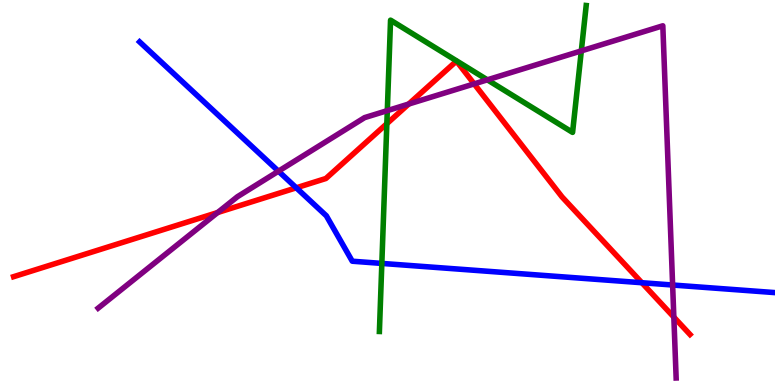[{'lines': ['blue', 'red'], 'intersections': [{'x': 3.82, 'y': 5.12}, {'x': 8.28, 'y': 2.66}]}, {'lines': ['green', 'red'], 'intersections': [{'x': 4.99, 'y': 6.79}]}, {'lines': ['purple', 'red'], 'intersections': [{'x': 2.81, 'y': 4.48}, {'x': 5.27, 'y': 7.3}, {'x': 6.12, 'y': 7.82}, {'x': 8.69, 'y': 1.76}]}, {'lines': ['blue', 'green'], 'intersections': [{'x': 4.93, 'y': 3.16}]}, {'lines': ['blue', 'purple'], 'intersections': [{'x': 3.59, 'y': 5.55}, {'x': 8.68, 'y': 2.6}]}, {'lines': ['green', 'purple'], 'intersections': [{'x': 5.0, 'y': 7.13}, {'x': 6.29, 'y': 7.93}, {'x': 7.5, 'y': 8.68}]}]